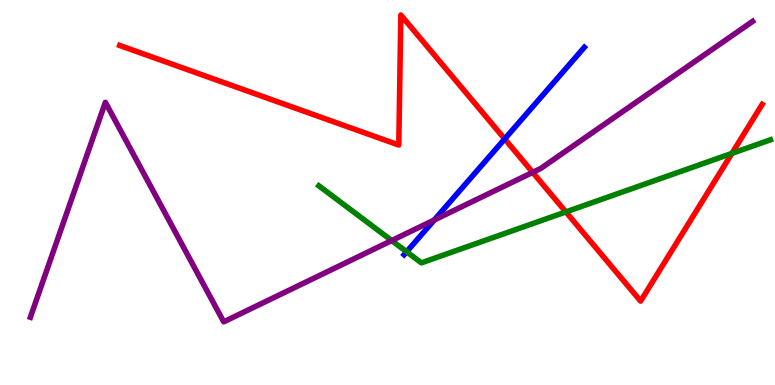[{'lines': ['blue', 'red'], 'intersections': [{'x': 6.51, 'y': 6.39}]}, {'lines': ['green', 'red'], 'intersections': [{'x': 7.3, 'y': 4.5}, {'x': 9.44, 'y': 6.02}]}, {'lines': ['purple', 'red'], 'intersections': [{'x': 6.87, 'y': 5.52}]}, {'lines': ['blue', 'green'], 'intersections': [{'x': 5.25, 'y': 3.46}]}, {'lines': ['blue', 'purple'], 'intersections': [{'x': 5.6, 'y': 4.29}]}, {'lines': ['green', 'purple'], 'intersections': [{'x': 5.05, 'y': 3.75}]}]